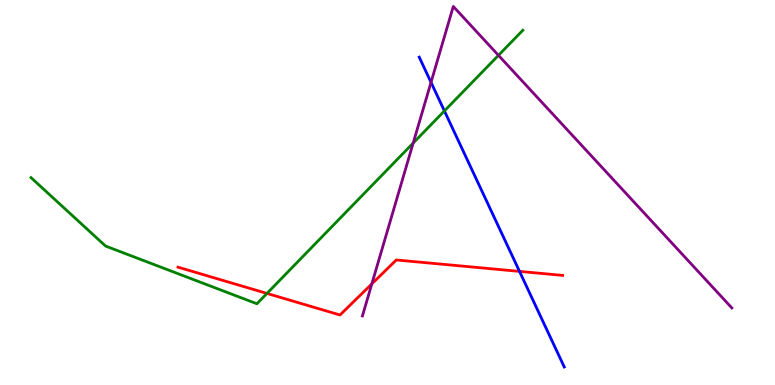[{'lines': ['blue', 'red'], 'intersections': [{'x': 6.7, 'y': 2.95}]}, {'lines': ['green', 'red'], 'intersections': [{'x': 3.44, 'y': 2.38}]}, {'lines': ['purple', 'red'], 'intersections': [{'x': 4.8, 'y': 2.63}]}, {'lines': ['blue', 'green'], 'intersections': [{'x': 5.73, 'y': 7.12}]}, {'lines': ['blue', 'purple'], 'intersections': [{'x': 5.56, 'y': 7.86}]}, {'lines': ['green', 'purple'], 'intersections': [{'x': 5.33, 'y': 6.28}, {'x': 6.43, 'y': 8.56}]}]